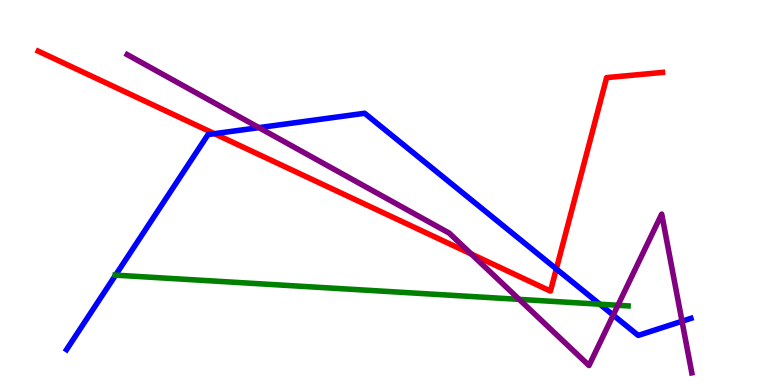[{'lines': ['blue', 'red'], 'intersections': [{'x': 2.77, 'y': 6.53}, {'x': 7.18, 'y': 3.02}]}, {'lines': ['green', 'red'], 'intersections': []}, {'lines': ['purple', 'red'], 'intersections': [{'x': 6.08, 'y': 3.4}]}, {'lines': ['blue', 'green'], 'intersections': [{'x': 1.49, 'y': 2.85}, {'x': 7.74, 'y': 2.1}]}, {'lines': ['blue', 'purple'], 'intersections': [{'x': 3.34, 'y': 6.68}, {'x': 7.91, 'y': 1.82}, {'x': 8.8, 'y': 1.66}]}, {'lines': ['green', 'purple'], 'intersections': [{'x': 6.7, 'y': 2.22}, {'x': 7.97, 'y': 2.07}]}]